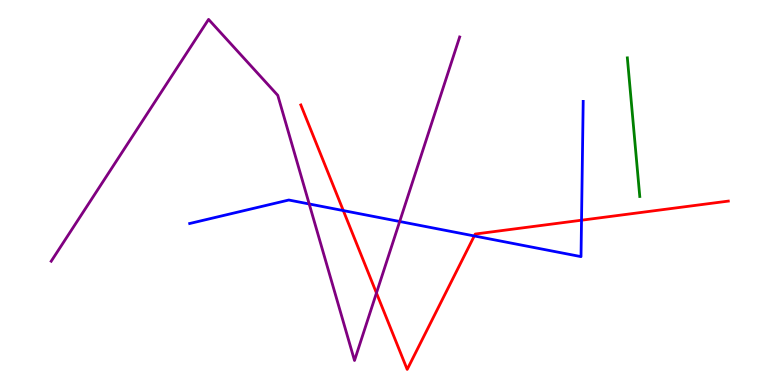[{'lines': ['blue', 'red'], 'intersections': [{'x': 4.43, 'y': 4.53}, {'x': 6.12, 'y': 3.87}, {'x': 7.5, 'y': 4.28}]}, {'lines': ['green', 'red'], 'intersections': []}, {'lines': ['purple', 'red'], 'intersections': [{'x': 4.86, 'y': 2.39}]}, {'lines': ['blue', 'green'], 'intersections': []}, {'lines': ['blue', 'purple'], 'intersections': [{'x': 3.99, 'y': 4.7}, {'x': 5.16, 'y': 4.25}]}, {'lines': ['green', 'purple'], 'intersections': []}]